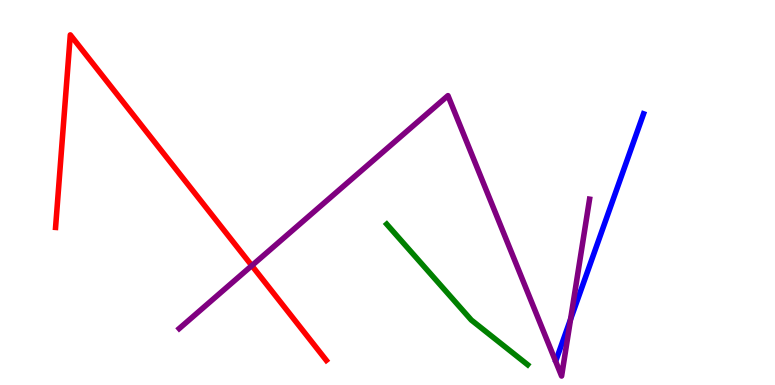[{'lines': ['blue', 'red'], 'intersections': []}, {'lines': ['green', 'red'], 'intersections': []}, {'lines': ['purple', 'red'], 'intersections': [{'x': 3.25, 'y': 3.1}]}, {'lines': ['blue', 'green'], 'intersections': []}, {'lines': ['blue', 'purple'], 'intersections': [{'x': 7.36, 'y': 1.71}]}, {'lines': ['green', 'purple'], 'intersections': []}]